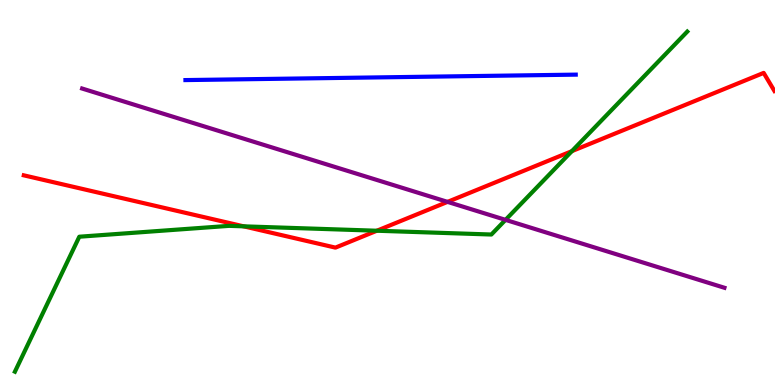[{'lines': ['blue', 'red'], 'intersections': []}, {'lines': ['green', 'red'], 'intersections': [{'x': 3.14, 'y': 4.12}, {'x': 4.86, 'y': 4.01}, {'x': 7.38, 'y': 6.07}]}, {'lines': ['purple', 'red'], 'intersections': [{'x': 5.77, 'y': 4.76}]}, {'lines': ['blue', 'green'], 'intersections': []}, {'lines': ['blue', 'purple'], 'intersections': []}, {'lines': ['green', 'purple'], 'intersections': [{'x': 6.52, 'y': 4.29}]}]